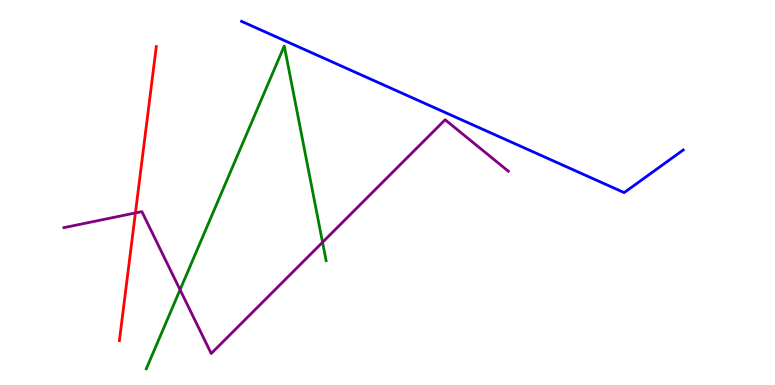[{'lines': ['blue', 'red'], 'intersections': []}, {'lines': ['green', 'red'], 'intersections': []}, {'lines': ['purple', 'red'], 'intersections': [{'x': 1.75, 'y': 4.47}]}, {'lines': ['blue', 'green'], 'intersections': []}, {'lines': ['blue', 'purple'], 'intersections': []}, {'lines': ['green', 'purple'], 'intersections': [{'x': 2.32, 'y': 2.47}, {'x': 4.16, 'y': 3.71}]}]